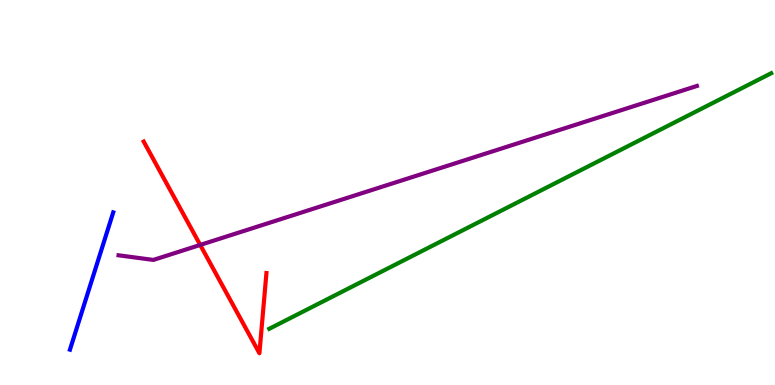[{'lines': ['blue', 'red'], 'intersections': []}, {'lines': ['green', 'red'], 'intersections': []}, {'lines': ['purple', 'red'], 'intersections': [{'x': 2.58, 'y': 3.64}]}, {'lines': ['blue', 'green'], 'intersections': []}, {'lines': ['blue', 'purple'], 'intersections': []}, {'lines': ['green', 'purple'], 'intersections': []}]